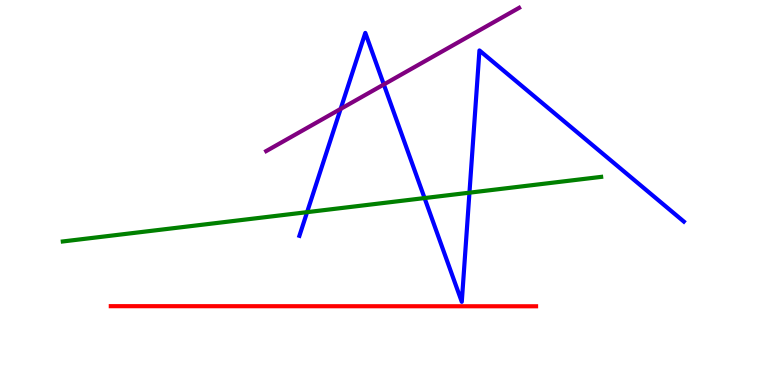[{'lines': ['blue', 'red'], 'intersections': []}, {'lines': ['green', 'red'], 'intersections': []}, {'lines': ['purple', 'red'], 'intersections': []}, {'lines': ['blue', 'green'], 'intersections': [{'x': 3.96, 'y': 4.49}, {'x': 5.48, 'y': 4.86}, {'x': 6.06, 'y': 5.0}]}, {'lines': ['blue', 'purple'], 'intersections': [{'x': 4.4, 'y': 7.17}, {'x': 4.95, 'y': 7.81}]}, {'lines': ['green', 'purple'], 'intersections': []}]